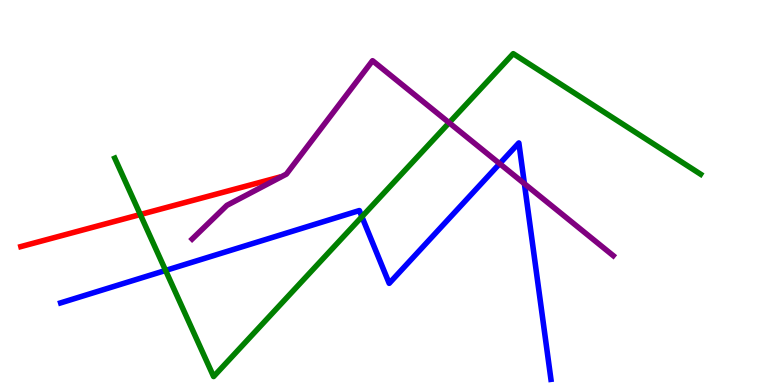[{'lines': ['blue', 'red'], 'intersections': []}, {'lines': ['green', 'red'], 'intersections': [{'x': 1.81, 'y': 4.43}]}, {'lines': ['purple', 'red'], 'intersections': []}, {'lines': ['blue', 'green'], 'intersections': [{'x': 2.14, 'y': 2.98}, {'x': 4.67, 'y': 4.37}]}, {'lines': ['blue', 'purple'], 'intersections': [{'x': 6.45, 'y': 5.75}, {'x': 6.77, 'y': 5.23}]}, {'lines': ['green', 'purple'], 'intersections': [{'x': 5.8, 'y': 6.81}]}]